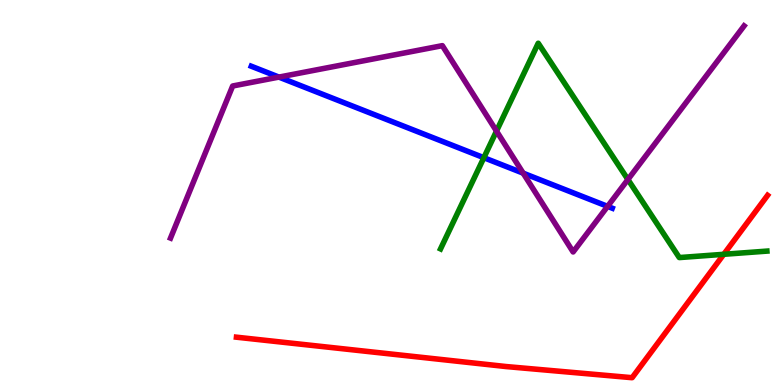[{'lines': ['blue', 'red'], 'intersections': []}, {'lines': ['green', 'red'], 'intersections': [{'x': 9.34, 'y': 3.39}]}, {'lines': ['purple', 'red'], 'intersections': []}, {'lines': ['blue', 'green'], 'intersections': [{'x': 6.24, 'y': 5.9}]}, {'lines': ['blue', 'purple'], 'intersections': [{'x': 3.6, 'y': 8.0}, {'x': 6.75, 'y': 5.5}, {'x': 7.84, 'y': 4.64}]}, {'lines': ['green', 'purple'], 'intersections': [{'x': 6.41, 'y': 6.6}, {'x': 8.1, 'y': 5.34}]}]